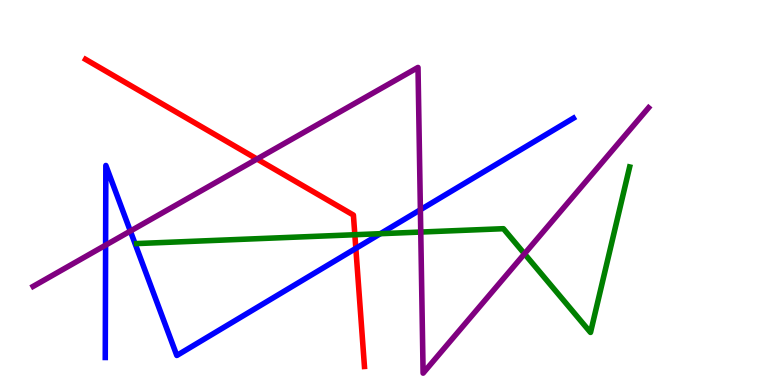[{'lines': ['blue', 'red'], 'intersections': [{'x': 4.59, 'y': 3.55}]}, {'lines': ['green', 'red'], 'intersections': [{'x': 4.58, 'y': 3.9}]}, {'lines': ['purple', 'red'], 'intersections': [{'x': 3.32, 'y': 5.87}]}, {'lines': ['blue', 'green'], 'intersections': [{'x': 4.91, 'y': 3.93}]}, {'lines': ['blue', 'purple'], 'intersections': [{'x': 1.36, 'y': 3.63}, {'x': 1.68, 'y': 4.0}, {'x': 5.42, 'y': 4.55}]}, {'lines': ['green', 'purple'], 'intersections': [{'x': 5.43, 'y': 3.97}, {'x': 6.77, 'y': 3.41}]}]